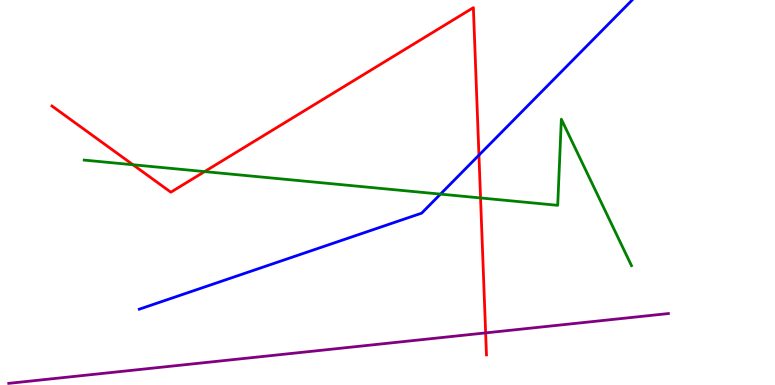[{'lines': ['blue', 'red'], 'intersections': [{'x': 6.18, 'y': 5.97}]}, {'lines': ['green', 'red'], 'intersections': [{'x': 1.72, 'y': 5.72}, {'x': 2.64, 'y': 5.54}, {'x': 6.2, 'y': 4.86}]}, {'lines': ['purple', 'red'], 'intersections': [{'x': 6.27, 'y': 1.35}]}, {'lines': ['blue', 'green'], 'intersections': [{'x': 5.68, 'y': 4.96}]}, {'lines': ['blue', 'purple'], 'intersections': []}, {'lines': ['green', 'purple'], 'intersections': []}]